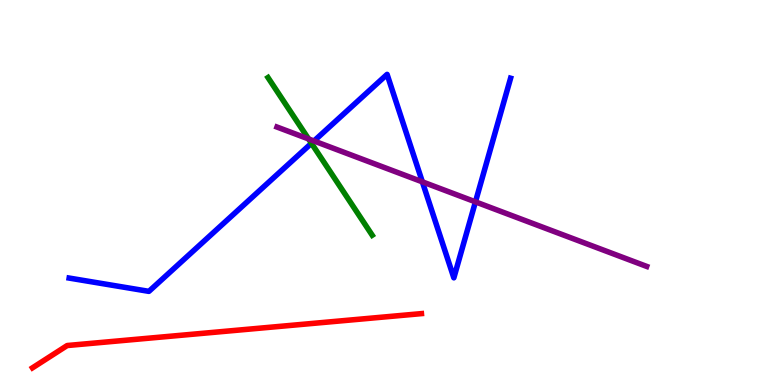[{'lines': ['blue', 'red'], 'intersections': []}, {'lines': ['green', 'red'], 'intersections': []}, {'lines': ['purple', 'red'], 'intersections': []}, {'lines': ['blue', 'green'], 'intersections': [{'x': 4.02, 'y': 6.28}]}, {'lines': ['blue', 'purple'], 'intersections': [{'x': 4.05, 'y': 6.34}, {'x': 5.45, 'y': 5.28}, {'x': 6.13, 'y': 4.76}]}, {'lines': ['green', 'purple'], 'intersections': [{'x': 3.98, 'y': 6.39}]}]